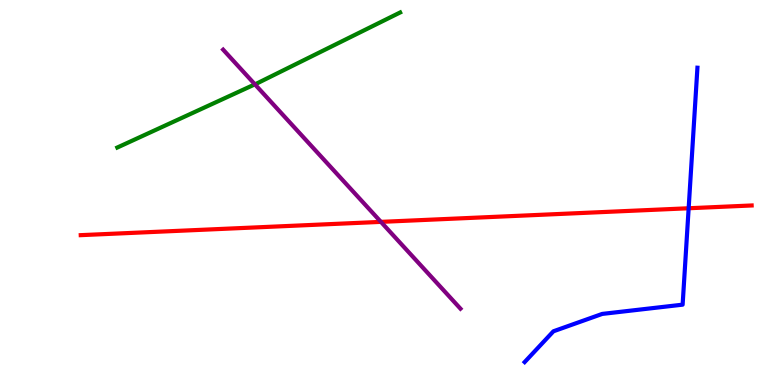[{'lines': ['blue', 'red'], 'intersections': [{'x': 8.89, 'y': 4.59}]}, {'lines': ['green', 'red'], 'intersections': []}, {'lines': ['purple', 'red'], 'intersections': [{'x': 4.92, 'y': 4.24}]}, {'lines': ['blue', 'green'], 'intersections': []}, {'lines': ['blue', 'purple'], 'intersections': []}, {'lines': ['green', 'purple'], 'intersections': [{'x': 3.29, 'y': 7.81}]}]